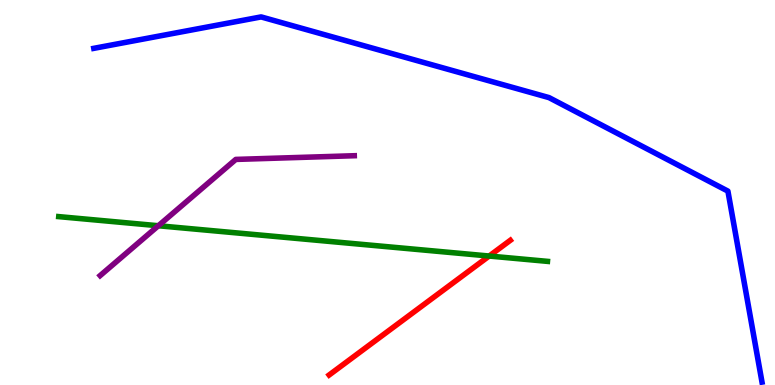[{'lines': ['blue', 'red'], 'intersections': []}, {'lines': ['green', 'red'], 'intersections': [{'x': 6.31, 'y': 3.35}]}, {'lines': ['purple', 'red'], 'intersections': []}, {'lines': ['blue', 'green'], 'intersections': []}, {'lines': ['blue', 'purple'], 'intersections': []}, {'lines': ['green', 'purple'], 'intersections': [{'x': 2.04, 'y': 4.14}]}]